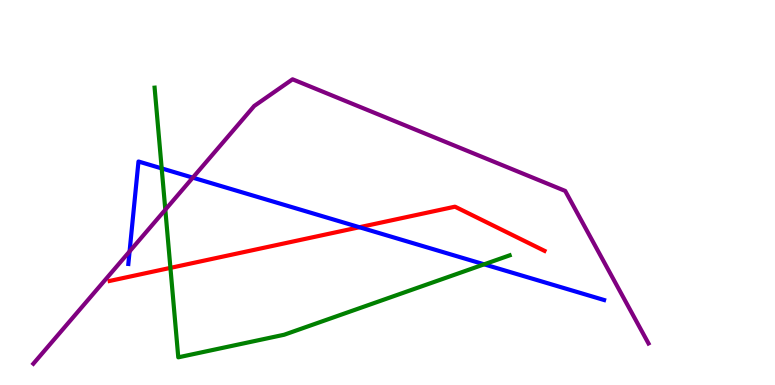[{'lines': ['blue', 'red'], 'intersections': [{'x': 4.64, 'y': 4.1}]}, {'lines': ['green', 'red'], 'intersections': [{'x': 2.2, 'y': 3.04}]}, {'lines': ['purple', 'red'], 'intersections': []}, {'lines': ['blue', 'green'], 'intersections': [{'x': 2.09, 'y': 5.63}, {'x': 6.25, 'y': 3.13}]}, {'lines': ['blue', 'purple'], 'intersections': [{'x': 1.67, 'y': 3.47}, {'x': 2.49, 'y': 5.39}]}, {'lines': ['green', 'purple'], 'intersections': [{'x': 2.13, 'y': 4.55}]}]